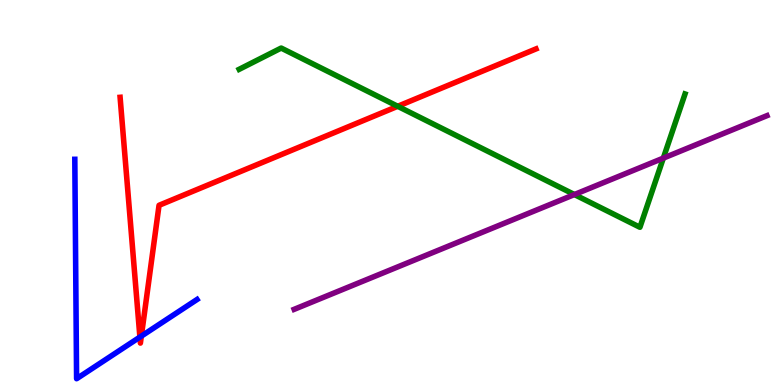[{'lines': ['blue', 'red'], 'intersections': [{'x': 1.81, 'y': 1.24}, {'x': 1.82, 'y': 1.27}]}, {'lines': ['green', 'red'], 'intersections': [{'x': 5.13, 'y': 7.24}]}, {'lines': ['purple', 'red'], 'intersections': []}, {'lines': ['blue', 'green'], 'intersections': []}, {'lines': ['blue', 'purple'], 'intersections': []}, {'lines': ['green', 'purple'], 'intersections': [{'x': 7.41, 'y': 4.95}, {'x': 8.56, 'y': 5.89}]}]